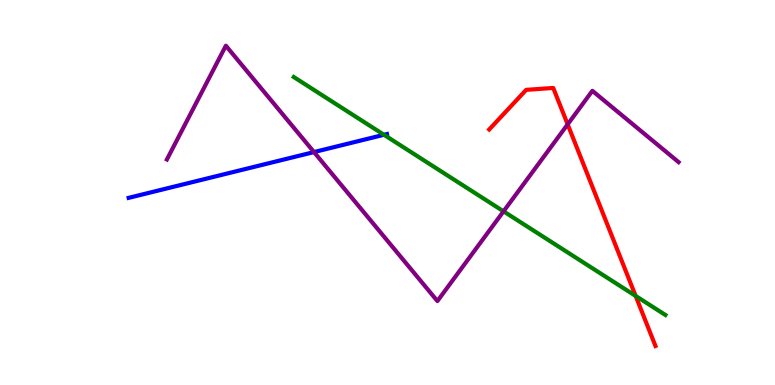[{'lines': ['blue', 'red'], 'intersections': []}, {'lines': ['green', 'red'], 'intersections': [{'x': 8.2, 'y': 2.31}]}, {'lines': ['purple', 'red'], 'intersections': [{'x': 7.32, 'y': 6.77}]}, {'lines': ['blue', 'green'], 'intersections': [{'x': 4.95, 'y': 6.5}]}, {'lines': ['blue', 'purple'], 'intersections': [{'x': 4.05, 'y': 6.05}]}, {'lines': ['green', 'purple'], 'intersections': [{'x': 6.5, 'y': 4.51}]}]